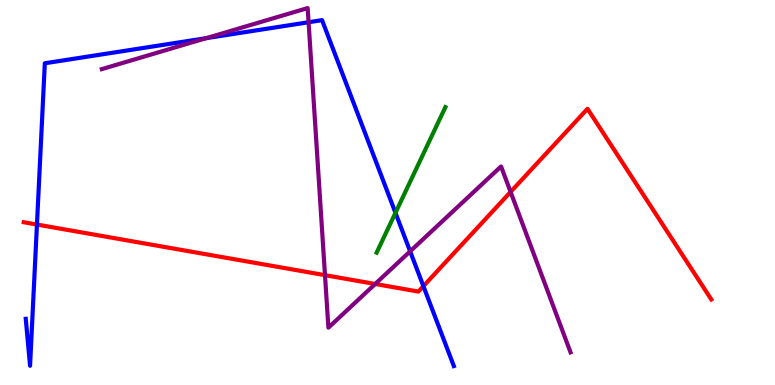[{'lines': ['blue', 'red'], 'intersections': [{'x': 0.477, 'y': 4.17}, {'x': 5.46, 'y': 2.57}]}, {'lines': ['green', 'red'], 'intersections': []}, {'lines': ['purple', 'red'], 'intersections': [{'x': 4.19, 'y': 2.85}, {'x': 4.84, 'y': 2.62}, {'x': 6.59, 'y': 5.02}]}, {'lines': ['blue', 'green'], 'intersections': [{'x': 5.1, 'y': 4.47}]}, {'lines': ['blue', 'purple'], 'intersections': [{'x': 2.66, 'y': 9.01}, {'x': 3.98, 'y': 9.42}, {'x': 5.29, 'y': 3.47}]}, {'lines': ['green', 'purple'], 'intersections': []}]